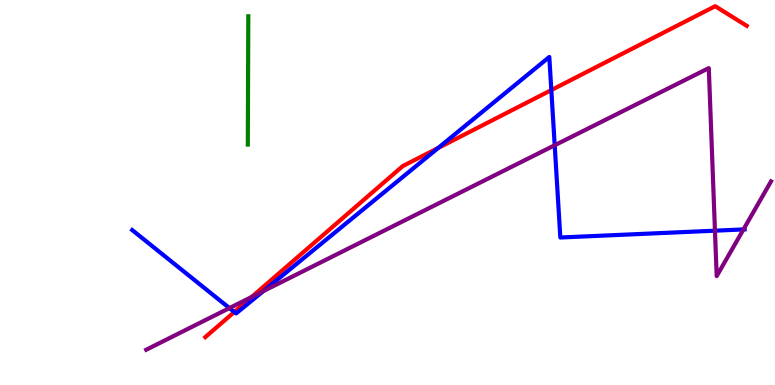[{'lines': ['blue', 'red'], 'intersections': [{'x': 3.02, 'y': 1.9}, {'x': 5.65, 'y': 6.16}, {'x': 7.11, 'y': 7.66}]}, {'lines': ['green', 'red'], 'intersections': []}, {'lines': ['purple', 'red'], 'intersections': [{'x': 3.25, 'y': 2.29}]}, {'lines': ['blue', 'green'], 'intersections': []}, {'lines': ['blue', 'purple'], 'intersections': [{'x': 2.96, 'y': 2.0}, {'x': 3.4, 'y': 2.44}, {'x': 7.16, 'y': 6.23}, {'x': 9.23, 'y': 4.01}, {'x': 9.59, 'y': 4.04}]}, {'lines': ['green', 'purple'], 'intersections': []}]